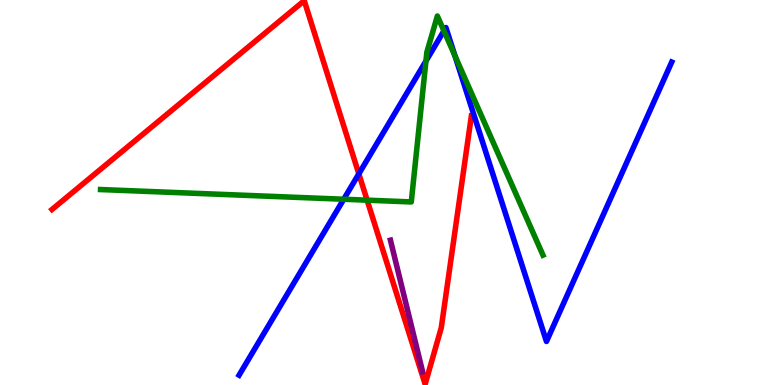[{'lines': ['blue', 'red'], 'intersections': [{'x': 4.63, 'y': 5.48}]}, {'lines': ['green', 'red'], 'intersections': [{'x': 4.74, 'y': 4.8}]}, {'lines': ['purple', 'red'], 'intersections': []}, {'lines': ['blue', 'green'], 'intersections': [{'x': 4.44, 'y': 4.82}, {'x': 5.5, 'y': 8.41}, {'x': 5.73, 'y': 9.2}, {'x': 5.87, 'y': 8.55}]}, {'lines': ['blue', 'purple'], 'intersections': []}, {'lines': ['green', 'purple'], 'intersections': []}]